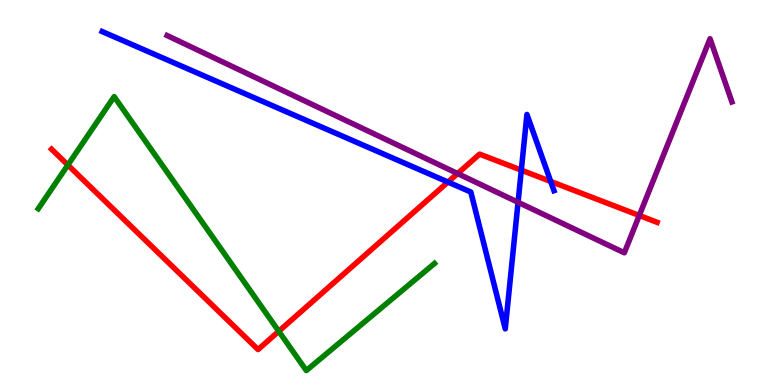[{'lines': ['blue', 'red'], 'intersections': [{'x': 5.78, 'y': 5.27}, {'x': 6.73, 'y': 5.58}, {'x': 7.11, 'y': 5.29}]}, {'lines': ['green', 'red'], 'intersections': [{'x': 0.876, 'y': 5.71}, {'x': 3.6, 'y': 1.4}]}, {'lines': ['purple', 'red'], 'intersections': [{'x': 5.9, 'y': 5.49}, {'x': 8.25, 'y': 4.4}]}, {'lines': ['blue', 'green'], 'intersections': []}, {'lines': ['blue', 'purple'], 'intersections': [{'x': 6.68, 'y': 4.75}]}, {'lines': ['green', 'purple'], 'intersections': []}]